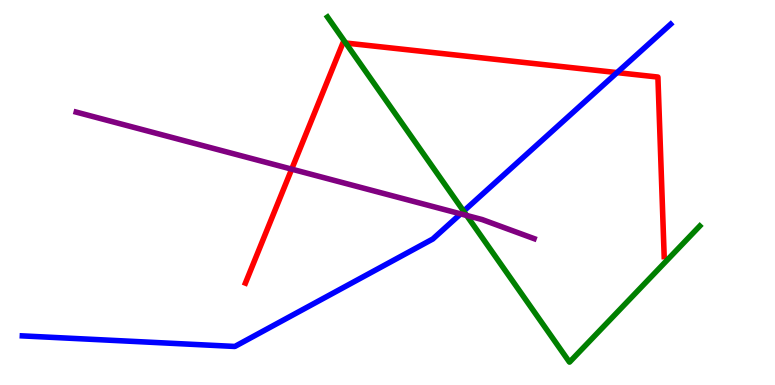[{'lines': ['blue', 'red'], 'intersections': [{'x': 7.96, 'y': 8.11}]}, {'lines': ['green', 'red'], 'intersections': [{'x': 4.46, 'y': 8.88}]}, {'lines': ['purple', 'red'], 'intersections': [{'x': 3.76, 'y': 5.61}]}, {'lines': ['blue', 'green'], 'intersections': [{'x': 5.98, 'y': 4.52}]}, {'lines': ['blue', 'purple'], 'intersections': [{'x': 5.94, 'y': 4.44}]}, {'lines': ['green', 'purple'], 'intersections': [{'x': 6.02, 'y': 4.4}]}]